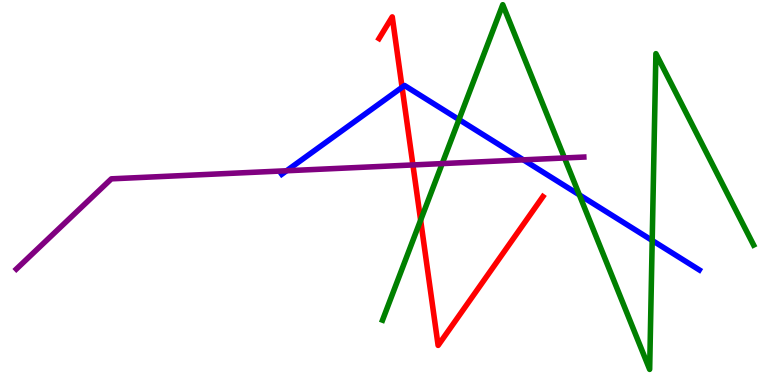[{'lines': ['blue', 'red'], 'intersections': [{'x': 5.19, 'y': 7.73}]}, {'lines': ['green', 'red'], 'intersections': [{'x': 5.43, 'y': 4.28}]}, {'lines': ['purple', 'red'], 'intersections': [{'x': 5.33, 'y': 5.72}]}, {'lines': ['blue', 'green'], 'intersections': [{'x': 5.92, 'y': 6.89}, {'x': 7.48, 'y': 4.94}, {'x': 8.42, 'y': 3.75}]}, {'lines': ['blue', 'purple'], 'intersections': [{'x': 3.7, 'y': 5.56}, {'x': 6.75, 'y': 5.85}]}, {'lines': ['green', 'purple'], 'intersections': [{'x': 5.71, 'y': 5.75}, {'x': 7.28, 'y': 5.9}]}]